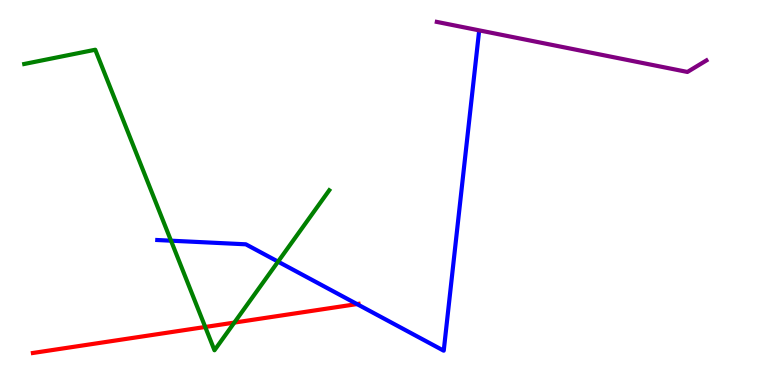[{'lines': ['blue', 'red'], 'intersections': [{'x': 4.61, 'y': 2.1}]}, {'lines': ['green', 'red'], 'intersections': [{'x': 2.65, 'y': 1.51}, {'x': 3.02, 'y': 1.62}]}, {'lines': ['purple', 'red'], 'intersections': []}, {'lines': ['blue', 'green'], 'intersections': [{'x': 2.21, 'y': 3.75}, {'x': 3.59, 'y': 3.2}]}, {'lines': ['blue', 'purple'], 'intersections': []}, {'lines': ['green', 'purple'], 'intersections': []}]